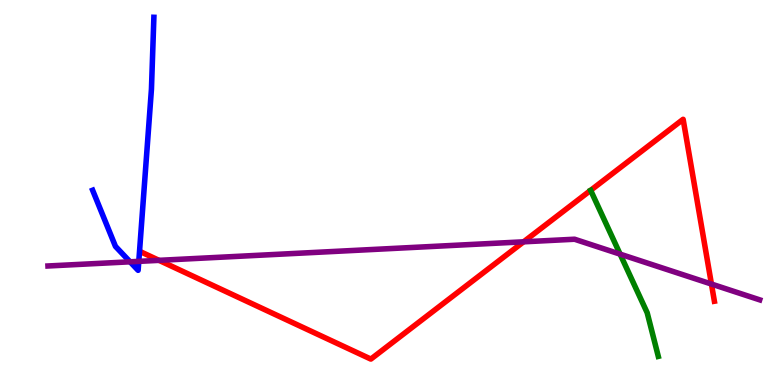[{'lines': ['blue', 'red'], 'intersections': []}, {'lines': ['green', 'red'], 'intersections': []}, {'lines': ['purple', 'red'], 'intersections': [{'x': 2.05, 'y': 3.24}, {'x': 6.76, 'y': 3.72}, {'x': 9.18, 'y': 2.62}]}, {'lines': ['blue', 'green'], 'intersections': []}, {'lines': ['blue', 'purple'], 'intersections': [{'x': 1.68, 'y': 3.2}, {'x': 1.79, 'y': 3.21}]}, {'lines': ['green', 'purple'], 'intersections': [{'x': 8.0, 'y': 3.4}]}]